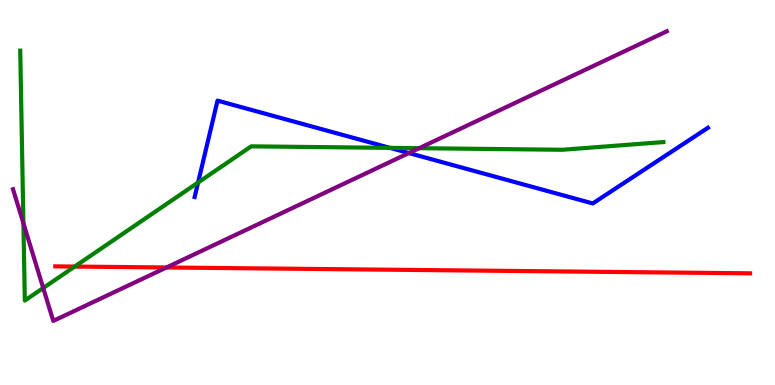[{'lines': ['blue', 'red'], 'intersections': []}, {'lines': ['green', 'red'], 'intersections': [{'x': 0.964, 'y': 3.08}]}, {'lines': ['purple', 'red'], 'intersections': [{'x': 2.15, 'y': 3.05}]}, {'lines': ['blue', 'green'], 'intersections': [{'x': 2.56, 'y': 5.26}, {'x': 5.03, 'y': 6.16}]}, {'lines': ['blue', 'purple'], 'intersections': [{'x': 5.28, 'y': 6.02}]}, {'lines': ['green', 'purple'], 'intersections': [{'x': 0.302, 'y': 4.2}, {'x': 0.558, 'y': 2.52}, {'x': 5.41, 'y': 6.15}]}]